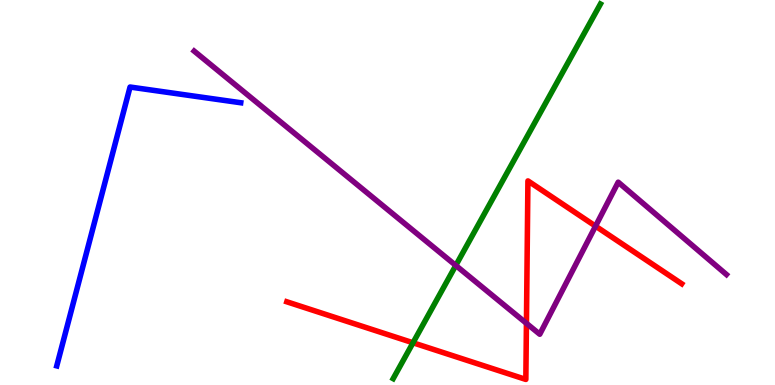[{'lines': ['blue', 'red'], 'intersections': []}, {'lines': ['green', 'red'], 'intersections': [{'x': 5.33, 'y': 1.1}]}, {'lines': ['purple', 'red'], 'intersections': [{'x': 6.79, 'y': 1.6}, {'x': 7.68, 'y': 4.13}]}, {'lines': ['blue', 'green'], 'intersections': []}, {'lines': ['blue', 'purple'], 'intersections': []}, {'lines': ['green', 'purple'], 'intersections': [{'x': 5.88, 'y': 3.11}]}]